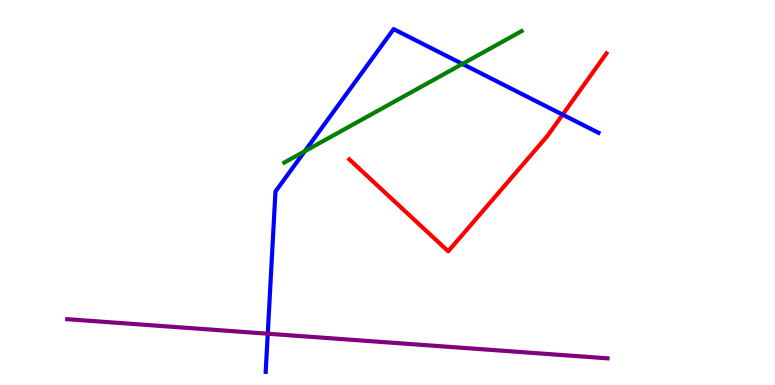[{'lines': ['blue', 'red'], 'intersections': [{'x': 7.26, 'y': 7.02}]}, {'lines': ['green', 'red'], 'intersections': []}, {'lines': ['purple', 'red'], 'intersections': []}, {'lines': ['blue', 'green'], 'intersections': [{'x': 3.93, 'y': 6.07}, {'x': 5.97, 'y': 8.34}]}, {'lines': ['blue', 'purple'], 'intersections': [{'x': 3.45, 'y': 1.33}]}, {'lines': ['green', 'purple'], 'intersections': []}]